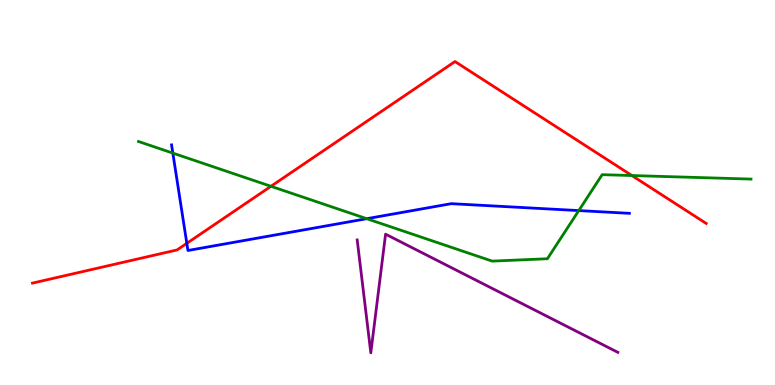[{'lines': ['blue', 'red'], 'intersections': [{'x': 2.41, 'y': 3.68}]}, {'lines': ['green', 'red'], 'intersections': [{'x': 3.5, 'y': 5.16}, {'x': 8.15, 'y': 5.44}]}, {'lines': ['purple', 'red'], 'intersections': []}, {'lines': ['blue', 'green'], 'intersections': [{'x': 2.23, 'y': 6.02}, {'x': 4.73, 'y': 4.32}, {'x': 7.47, 'y': 4.53}]}, {'lines': ['blue', 'purple'], 'intersections': []}, {'lines': ['green', 'purple'], 'intersections': []}]